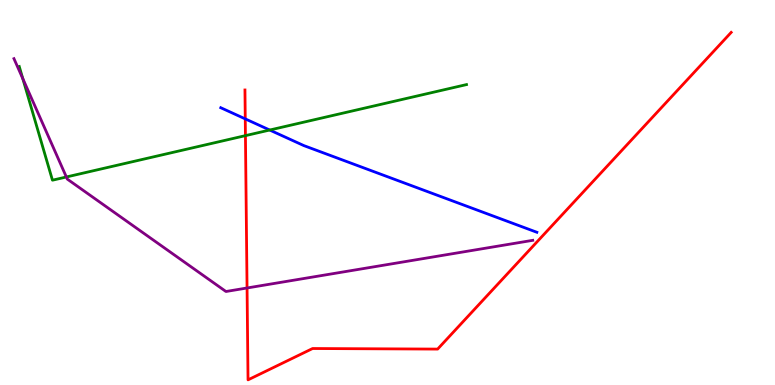[{'lines': ['blue', 'red'], 'intersections': [{'x': 3.16, 'y': 6.91}]}, {'lines': ['green', 'red'], 'intersections': [{'x': 3.17, 'y': 6.48}]}, {'lines': ['purple', 'red'], 'intersections': [{'x': 3.19, 'y': 2.52}]}, {'lines': ['blue', 'green'], 'intersections': [{'x': 3.48, 'y': 6.62}]}, {'lines': ['blue', 'purple'], 'intersections': []}, {'lines': ['green', 'purple'], 'intersections': [{'x': 0.294, 'y': 7.96}, {'x': 0.856, 'y': 5.4}]}]